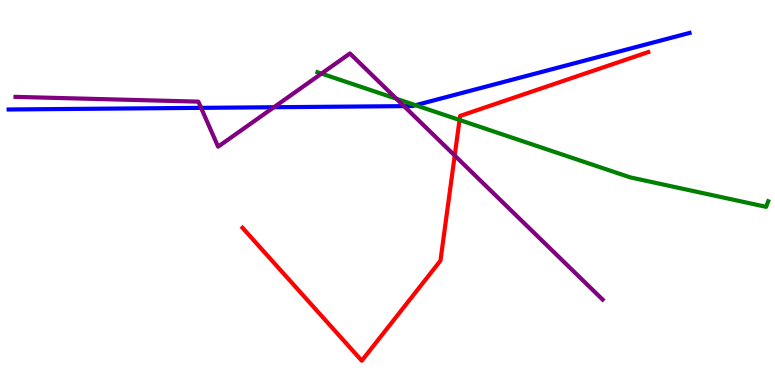[{'lines': ['blue', 'red'], 'intersections': []}, {'lines': ['green', 'red'], 'intersections': [{'x': 5.93, 'y': 6.88}]}, {'lines': ['purple', 'red'], 'intersections': [{'x': 5.87, 'y': 5.96}]}, {'lines': ['blue', 'green'], 'intersections': [{'x': 5.36, 'y': 7.27}]}, {'lines': ['blue', 'purple'], 'intersections': [{'x': 2.59, 'y': 7.2}, {'x': 3.53, 'y': 7.21}, {'x': 5.21, 'y': 7.24}]}, {'lines': ['green', 'purple'], 'intersections': [{'x': 4.15, 'y': 8.09}, {'x': 5.12, 'y': 7.43}]}]